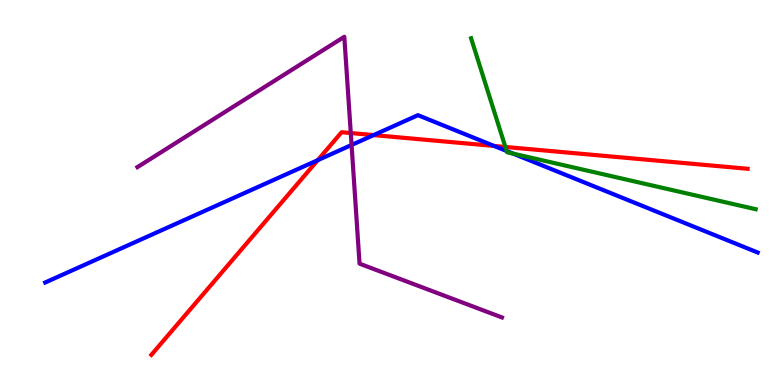[{'lines': ['blue', 'red'], 'intersections': [{'x': 4.1, 'y': 5.84}, {'x': 4.82, 'y': 6.49}, {'x': 6.38, 'y': 6.21}]}, {'lines': ['green', 'red'], 'intersections': [{'x': 6.52, 'y': 6.18}]}, {'lines': ['purple', 'red'], 'intersections': [{'x': 4.53, 'y': 6.54}]}, {'lines': ['blue', 'green'], 'intersections': [{'x': 6.54, 'y': 6.08}, {'x': 6.62, 'y': 6.01}]}, {'lines': ['blue', 'purple'], 'intersections': [{'x': 4.54, 'y': 6.23}]}, {'lines': ['green', 'purple'], 'intersections': []}]